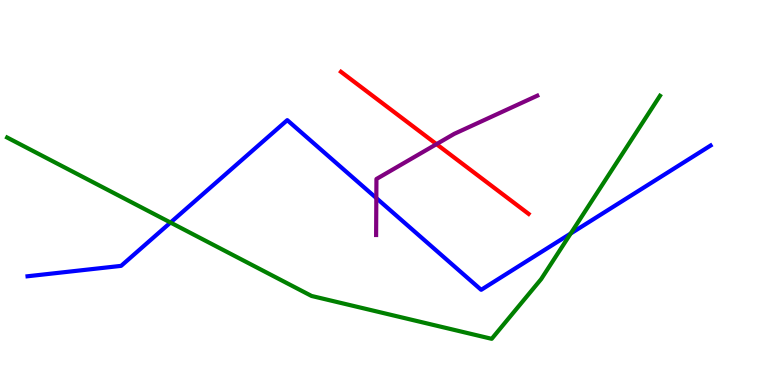[{'lines': ['blue', 'red'], 'intersections': []}, {'lines': ['green', 'red'], 'intersections': []}, {'lines': ['purple', 'red'], 'intersections': [{'x': 5.63, 'y': 6.26}]}, {'lines': ['blue', 'green'], 'intersections': [{'x': 2.2, 'y': 4.22}, {'x': 7.36, 'y': 3.93}]}, {'lines': ['blue', 'purple'], 'intersections': [{'x': 4.86, 'y': 4.86}]}, {'lines': ['green', 'purple'], 'intersections': []}]